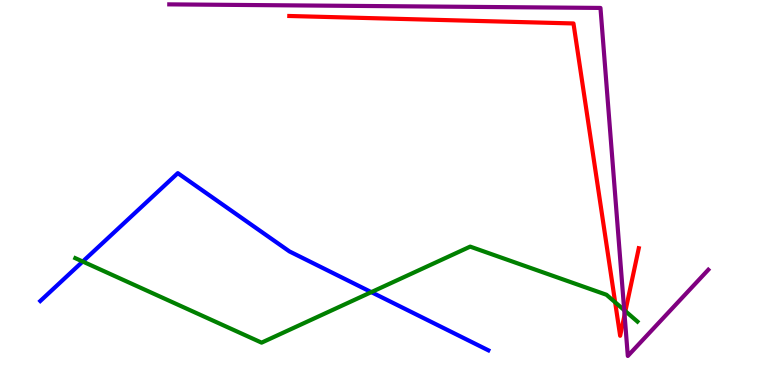[{'lines': ['blue', 'red'], 'intersections': []}, {'lines': ['green', 'red'], 'intersections': [{'x': 7.94, 'y': 2.15}, {'x': 8.07, 'y': 1.92}]}, {'lines': ['purple', 'red'], 'intersections': [{'x': 8.06, 'y': 1.82}]}, {'lines': ['blue', 'green'], 'intersections': [{'x': 1.07, 'y': 3.21}, {'x': 4.79, 'y': 2.41}]}, {'lines': ['blue', 'purple'], 'intersections': []}, {'lines': ['green', 'purple'], 'intersections': [{'x': 8.05, 'y': 1.95}]}]